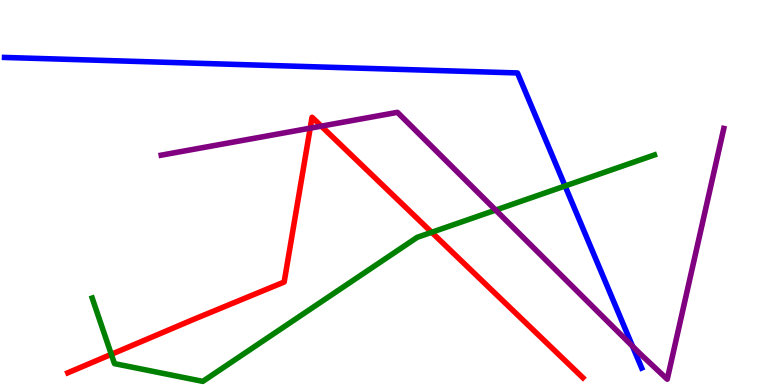[{'lines': ['blue', 'red'], 'intersections': []}, {'lines': ['green', 'red'], 'intersections': [{'x': 1.44, 'y': 0.797}, {'x': 5.57, 'y': 3.97}]}, {'lines': ['purple', 'red'], 'intersections': [{'x': 4.0, 'y': 6.67}, {'x': 4.15, 'y': 6.72}]}, {'lines': ['blue', 'green'], 'intersections': [{'x': 7.29, 'y': 5.17}]}, {'lines': ['blue', 'purple'], 'intersections': [{'x': 8.16, 'y': 1.01}]}, {'lines': ['green', 'purple'], 'intersections': [{'x': 6.4, 'y': 4.54}]}]